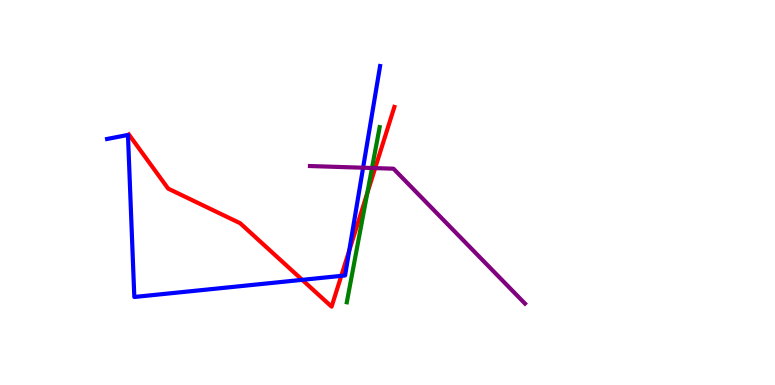[{'lines': ['blue', 'red'], 'intersections': [{'x': 3.9, 'y': 2.73}, {'x': 4.4, 'y': 2.83}, {'x': 4.51, 'y': 3.5}]}, {'lines': ['green', 'red'], 'intersections': [{'x': 4.74, 'y': 4.98}]}, {'lines': ['purple', 'red'], 'intersections': [{'x': 4.84, 'y': 5.63}]}, {'lines': ['blue', 'green'], 'intersections': []}, {'lines': ['blue', 'purple'], 'intersections': [{'x': 4.69, 'y': 5.64}]}, {'lines': ['green', 'purple'], 'intersections': [{'x': 4.8, 'y': 5.64}]}]